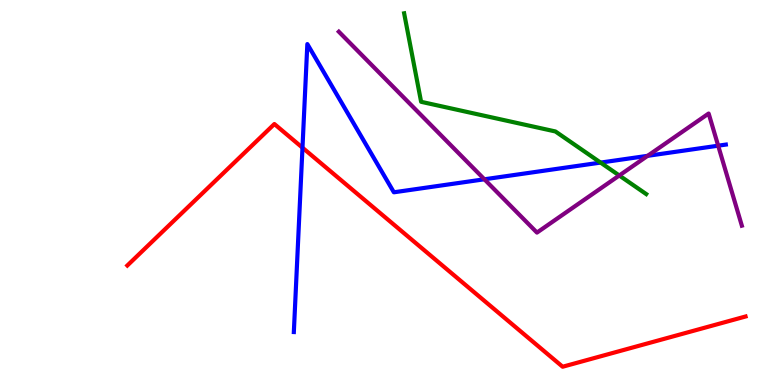[{'lines': ['blue', 'red'], 'intersections': [{'x': 3.9, 'y': 6.16}]}, {'lines': ['green', 'red'], 'intersections': []}, {'lines': ['purple', 'red'], 'intersections': []}, {'lines': ['blue', 'green'], 'intersections': [{'x': 7.75, 'y': 5.78}]}, {'lines': ['blue', 'purple'], 'intersections': [{'x': 6.25, 'y': 5.34}, {'x': 8.36, 'y': 5.95}, {'x': 9.27, 'y': 6.22}]}, {'lines': ['green', 'purple'], 'intersections': [{'x': 7.99, 'y': 5.44}]}]